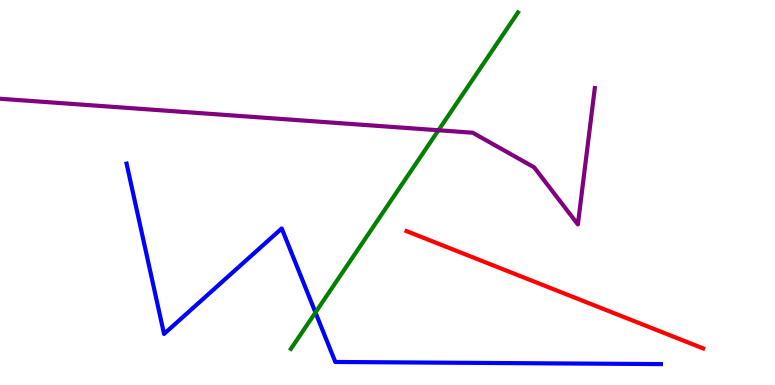[{'lines': ['blue', 'red'], 'intersections': []}, {'lines': ['green', 'red'], 'intersections': []}, {'lines': ['purple', 'red'], 'intersections': []}, {'lines': ['blue', 'green'], 'intersections': [{'x': 4.07, 'y': 1.88}]}, {'lines': ['blue', 'purple'], 'intersections': []}, {'lines': ['green', 'purple'], 'intersections': [{'x': 5.66, 'y': 6.62}]}]